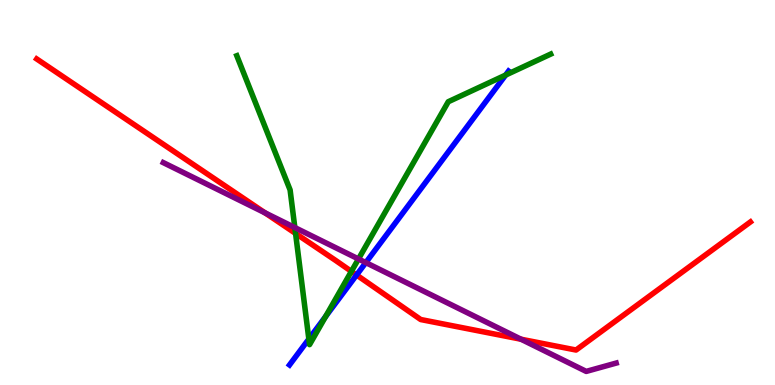[{'lines': ['blue', 'red'], 'intersections': [{'x': 4.6, 'y': 2.86}]}, {'lines': ['green', 'red'], 'intersections': [{'x': 3.81, 'y': 3.94}, {'x': 4.53, 'y': 2.95}]}, {'lines': ['purple', 'red'], 'intersections': [{'x': 3.42, 'y': 4.47}, {'x': 6.72, 'y': 1.19}]}, {'lines': ['blue', 'green'], 'intersections': [{'x': 3.99, 'y': 1.19}, {'x': 4.2, 'y': 1.78}, {'x': 6.52, 'y': 8.05}]}, {'lines': ['blue', 'purple'], 'intersections': [{'x': 4.72, 'y': 3.18}]}, {'lines': ['green', 'purple'], 'intersections': [{'x': 3.8, 'y': 4.09}, {'x': 4.63, 'y': 3.27}]}]